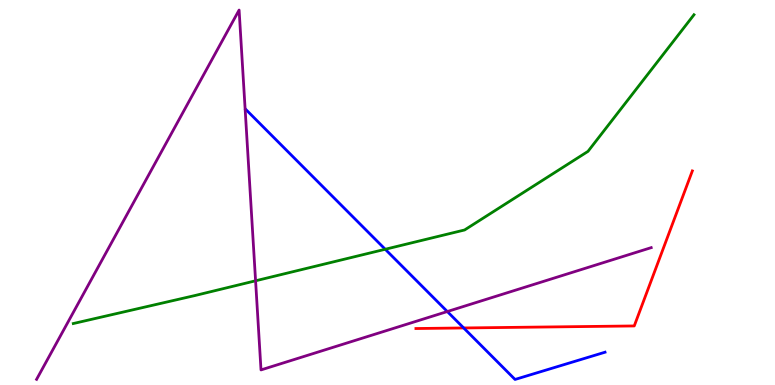[{'lines': ['blue', 'red'], 'intersections': [{'x': 5.98, 'y': 1.48}]}, {'lines': ['green', 'red'], 'intersections': []}, {'lines': ['purple', 'red'], 'intersections': []}, {'lines': ['blue', 'green'], 'intersections': [{'x': 4.97, 'y': 3.53}]}, {'lines': ['blue', 'purple'], 'intersections': [{'x': 5.77, 'y': 1.91}]}, {'lines': ['green', 'purple'], 'intersections': [{'x': 3.3, 'y': 2.71}]}]